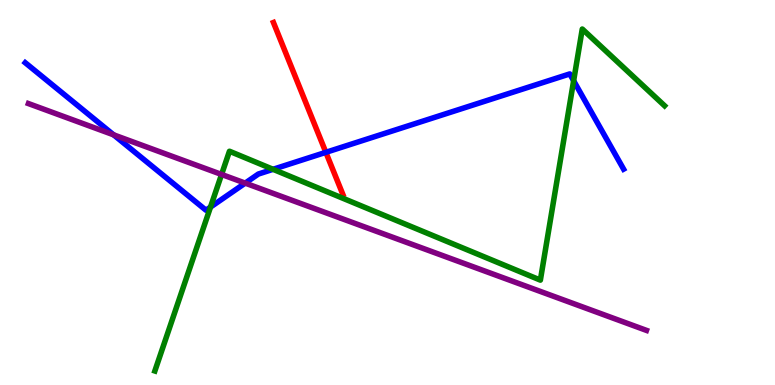[{'lines': ['blue', 'red'], 'intersections': [{'x': 4.2, 'y': 6.04}]}, {'lines': ['green', 'red'], 'intersections': []}, {'lines': ['purple', 'red'], 'intersections': []}, {'lines': ['blue', 'green'], 'intersections': [{'x': 2.72, 'y': 4.62}, {'x': 3.52, 'y': 5.6}, {'x': 7.4, 'y': 7.9}]}, {'lines': ['blue', 'purple'], 'intersections': [{'x': 1.47, 'y': 6.5}, {'x': 3.16, 'y': 5.24}]}, {'lines': ['green', 'purple'], 'intersections': [{'x': 2.86, 'y': 5.47}]}]